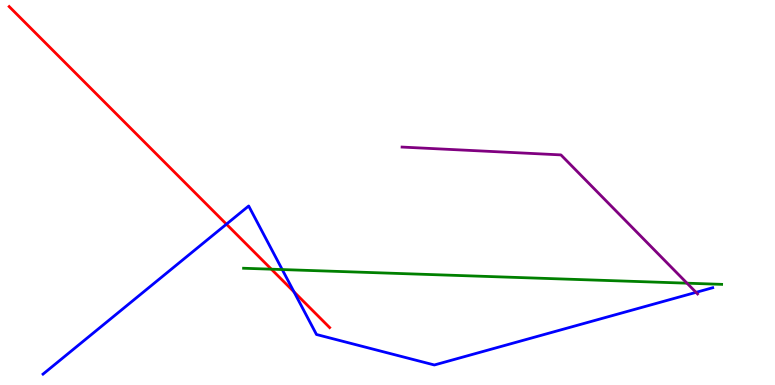[{'lines': ['blue', 'red'], 'intersections': [{'x': 2.92, 'y': 4.18}, {'x': 3.79, 'y': 2.42}]}, {'lines': ['green', 'red'], 'intersections': [{'x': 3.5, 'y': 3.01}]}, {'lines': ['purple', 'red'], 'intersections': []}, {'lines': ['blue', 'green'], 'intersections': [{'x': 3.64, 'y': 3.0}]}, {'lines': ['blue', 'purple'], 'intersections': [{'x': 8.98, 'y': 2.41}]}, {'lines': ['green', 'purple'], 'intersections': [{'x': 8.86, 'y': 2.64}]}]